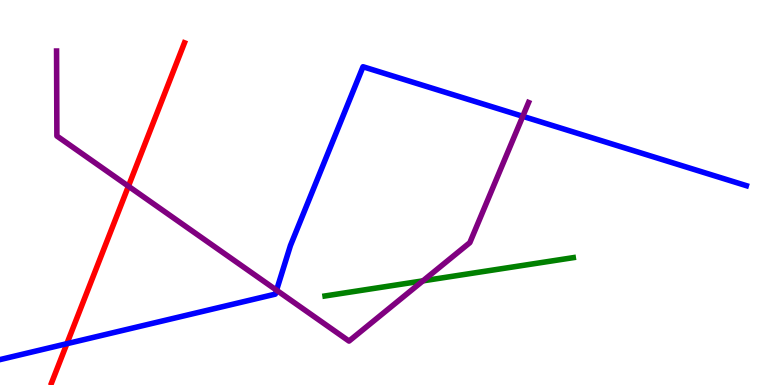[{'lines': ['blue', 'red'], 'intersections': [{'x': 0.863, 'y': 1.07}]}, {'lines': ['green', 'red'], 'intersections': []}, {'lines': ['purple', 'red'], 'intersections': [{'x': 1.66, 'y': 5.16}]}, {'lines': ['blue', 'green'], 'intersections': []}, {'lines': ['blue', 'purple'], 'intersections': [{'x': 3.57, 'y': 2.46}, {'x': 6.75, 'y': 6.98}]}, {'lines': ['green', 'purple'], 'intersections': [{'x': 5.46, 'y': 2.71}]}]